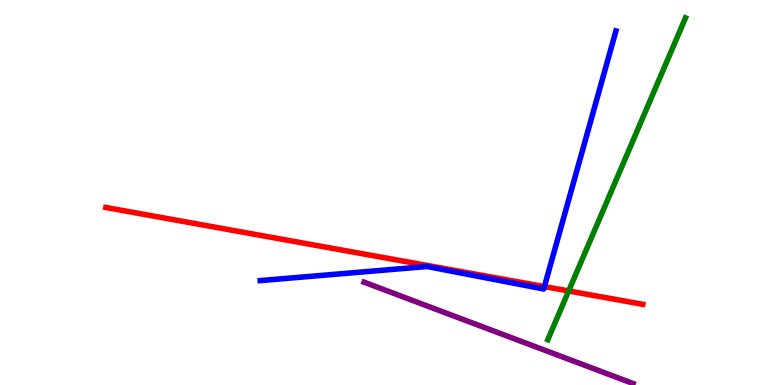[{'lines': ['blue', 'red'], 'intersections': [{'x': 7.02, 'y': 2.56}]}, {'lines': ['green', 'red'], 'intersections': [{'x': 7.34, 'y': 2.44}]}, {'lines': ['purple', 'red'], 'intersections': []}, {'lines': ['blue', 'green'], 'intersections': []}, {'lines': ['blue', 'purple'], 'intersections': []}, {'lines': ['green', 'purple'], 'intersections': []}]